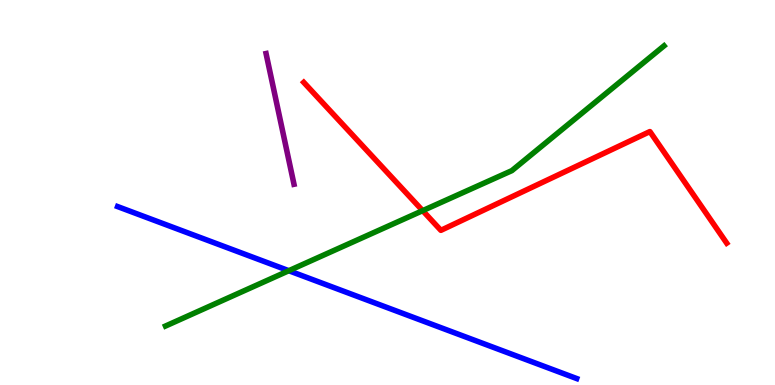[{'lines': ['blue', 'red'], 'intersections': []}, {'lines': ['green', 'red'], 'intersections': [{'x': 5.45, 'y': 4.53}]}, {'lines': ['purple', 'red'], 'intersections': []}, {'lines': ['blue', 'green'], 'intersections': [{'x': 3.73, 'y': 2.97}]}, {'lines': ['blue', 'purple'], 'intersections': []}, {'lines': ['green', 'purple'], 'intersections': []}]